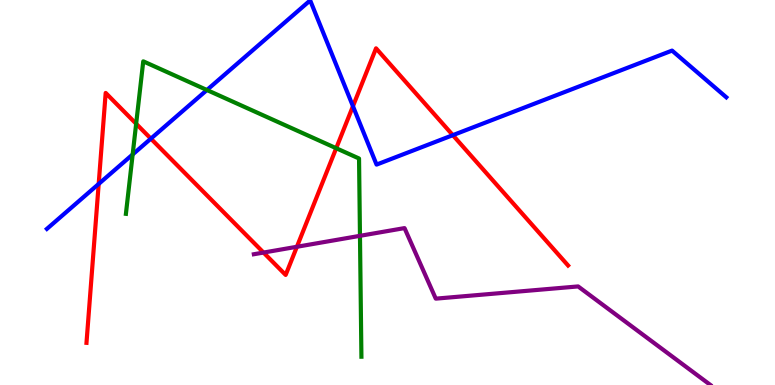[{'lines': ['blue', 'red'], 'intersections': [{'x': 1.27, 'y': 5.22}, {'x': 1.95, 'y': 6.4}, {'x': 4.55, 'y': 7.24}, {'x': 5.84, 'y': 6.49}]}, {'lines': ['green', 'red'], 'intersections': [{'x': 1.76, 'y': 6.79}, {'x': 4.34, 'y': 6.15}]}, {'lines': ['purple', 'red'], 'intersections': [{'x': 3.4, 'y': 3.44}, {'x': 3.83, 'y': 3.59}]}, {'lines': ['blue', 'green'], 'intersections': [{'x': 1.71, 'y': 5.99}, {'x': 2.67, 'y': 7.66}]}, {'lines': ['blue', 'purple'], 'intersections': []}, {'lines': ['green', 'purple'], 'intersections': [{'x': 4.64, 'y': 3.87}]}]